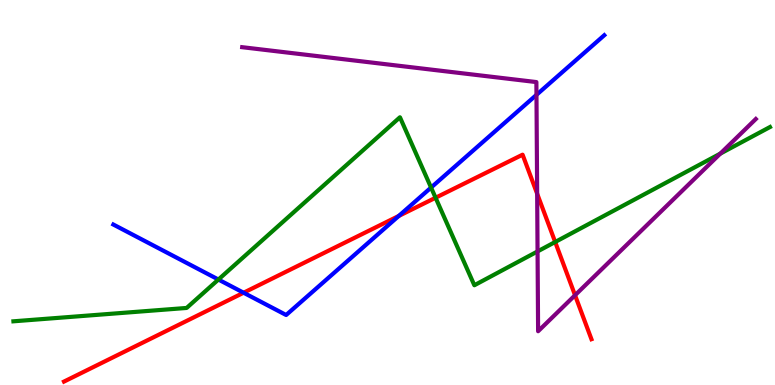[{'lines': ['blue', 'red'], 'intersections': [{'x': 3.14, 'y': 2.4}, {'x': 5.15, 'y': 4.39}]}, {'lines': ['green', 'red'], 'intersections': [{'x': 5.62, 'y': 4.86}, {'x': 7.16, 'y': 3.71}]}, {'lines': ['purple', 'red'], 'intersections': [{'x': 6.93, 'y': 4.97}, {'x': 7.42, 'y': 2.33}]}, {'lines': ['blue', 'green'], 'intersections': [{'x': 2.82, 'y': 2.74}, {'x': 5.56, 'y': 5.13}]}, {'lines': ['blue', 'purple'], 'intersections': [{'x': 6.92, 'y': 7.54}]}, {'lines': ['green', 'purple'], 'intersections': [{'x': 6.94, 'y': 3.47}, {'x': 9.29, 'y': 6.01}]}]